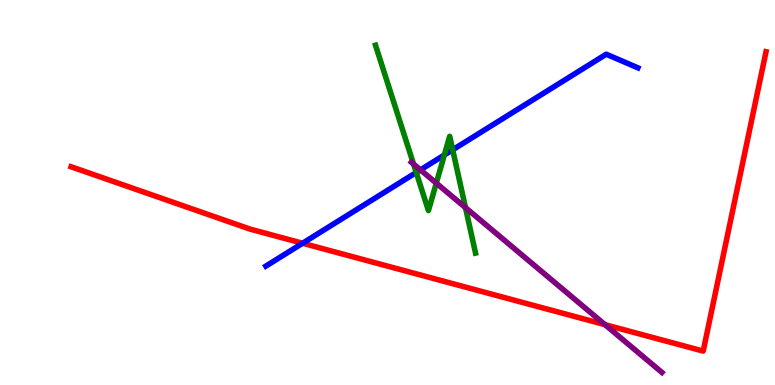[{'lines': ['blue', 'red'], 'intersections': [{'x': 3.9, 'y': 3.68}]}, {'lines': ['green', 'red'], 'intersections': []}, {'lines': ['purple', 'red'], 'intersections': [{'x': 7.81, 'y': 1.57}]}, {'lines': ['blue', 'green'], 'intersections': [{'x': 5.37, 'y': 5.52}, {'x': 5.73, 'y': 5.97}, {'x': 5.84, 'y': 6.11}]}, {'lines': ['blue', 'purple'], 'intersections': [{'x': 5.43, 'y': 5.59}]}, {'lines': ['green', 'purple'], 'intersections': [{'x': 5.34, 'y': 5.74}, {'x': 5.63, 'y': 5.24}, {'x': 6.01, 'y': 4.61}]}]